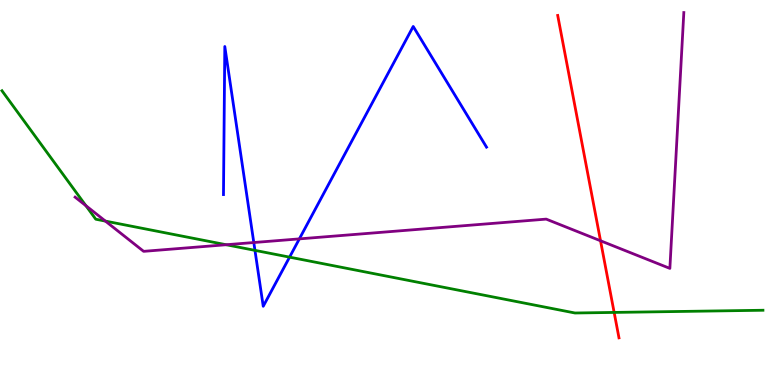[{'lines': ['blue', 'red'], 'intersections': []}, {'lines': ['green', 'red'], 'intersections': [{'x': 7.92, 'y': 1.89}]}, {'lines': ['purple', 'red'], 'intersections': [{'x': 7.75, 'y': 3.75}]}, {'lines': ['blue', 'green'], 'intersections': [{'x': 3.29, 'y': 3.5}, {'x': 3.74, 'y': 3.32}]}, {'lines': ['blue', 'purple'], 'intersections': [{'x': 3.27, 'y': 3.7}, {'x': 3.86, 'y': 3.8}]}, {'lines': ['green', 'purple'], 'intersections': [{'x': 1.11, 'y': 4.66}, {'x': 1.36, 'y': 4.26}, {'x': 2.92, 'y': 3.64}]}]